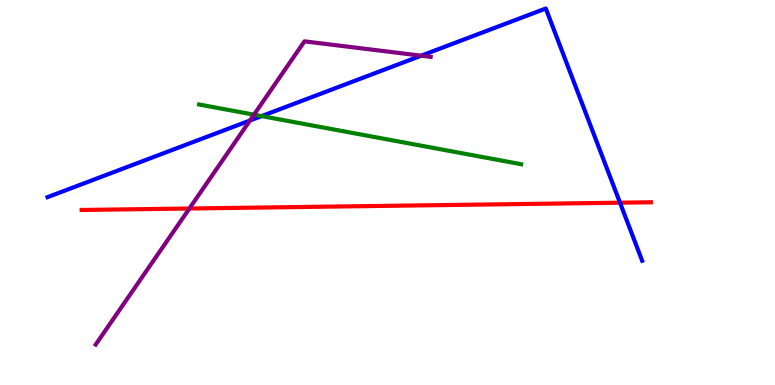[{'lines': ['blue', 'red'], 'intersections': [{'x': 8.0, 'y': 4.74}]}, {'lines': ['green', 'red'], 'intersections': []}, {'lines': ['purple', 'red'], 'intersections': [{'x': 2.44, 'y': 4.58}]}, {'lines': ['blue', 'green'], 'intersections': [{'x': 3.38, 'y': 6.98}]}, {'lines': ['blue', 'purple'], 'intersections': [{'x': 3.23, 'y': 6.87}, {'x': 5.43, 'y': 8.55}]}, {'lines': ['green', 'purple'], 'intersections': [{'x': 3.28, 'y': 7.02}]}]